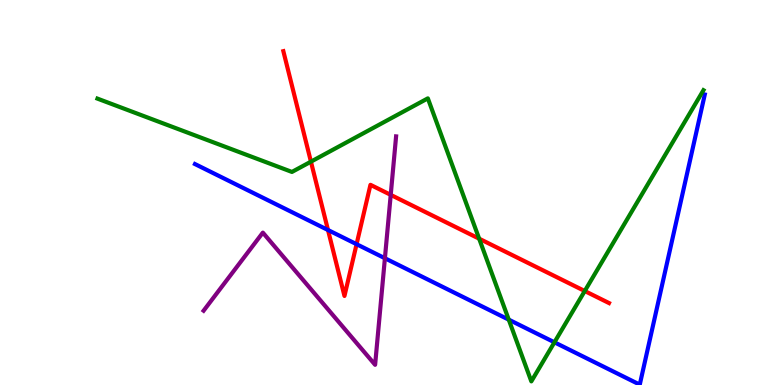[{'lines': ['blue', 'red'], 'intersections': [{'x': 4.23, 'y': 4.03}, {'x': 4.6, 'y': 3.66}]}, {'lines': ['green', 'red'], 'intersections': [{'x': 4.01, 'y': 5.8}, {'x': 6.18, 'y': 3.8}, {'x': 7.55, 'y': 2.44}]}, {'lines': ['purple', 'red'], 'intersections': [{'x': 5.04, 'y': 4.94}]}, {'lines': ['blue', 'green'], 'intersections': [{'x': 6.56, 'y': 1.7}, {'x': 7.15, 'y': 1.11}]}, {'lines': ['blue', 'purple'], 'intersections': [{'x': 4.97, 'y': 3.29}]}, {'lines': ['green', 'purple'], 'intersections': []}]